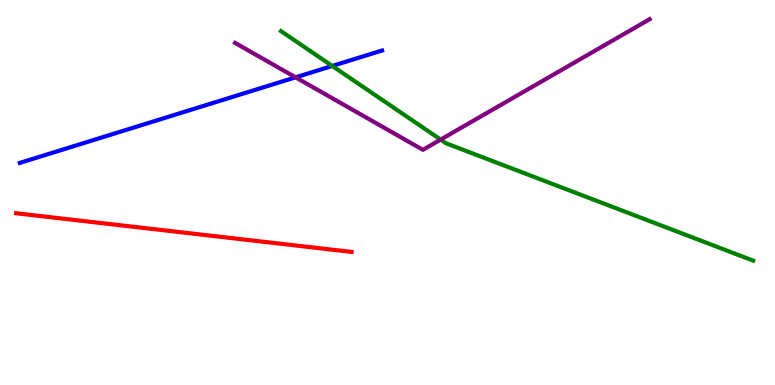[{'lines': ['blue', 'red'], 'intersections': []}, {'lines': ['green', 'red'], 'intersections': []}, {'lines': ['purple', 'red'], 'intersections': []}, {'lines': ['blue', 'green'], 'intersections': [{'x': 4.29, 'y': 8.29}]}, {'lines': ['blue', 'purple'], 'intersections': [{'x': 3.81, 'y': 7.99}]}, {'lines': ['green', 'purple'], 'intersections': [{'x': 5.69, 'y': 6.37}]}]